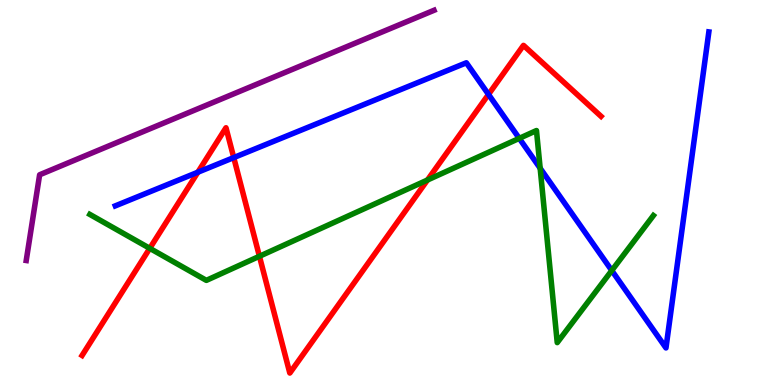[{'lines': ['blue', 'red'], 'intersections': [{'x': 2.55, 'y': 5.53}, {'x': 3.02, 'y': 5.91}, {'x': 6.3, 'y': 7.55}]}, {'lines': ['green', 'red'], 'intersections': [{'x': 1.93, 'y': 3.55}, {'x': 3.35, 'y': 3.34}, {'x': 5.52, 'y': 5.32}]}, {'lines': ['purple', 'red'], 'intersections': []}, {'lines': ['blue', 'green'], 'intersections': [{'x': 6.7, 'y': 6.41}, {'x': 6.97, 'y': 5.63}, {'x': 7.89, 'y': 2.97}]}, {'lines': ['blue', 'purple'], 'intersections': []}, {'lines': ['green', 'purple'], 'intersections': []}]